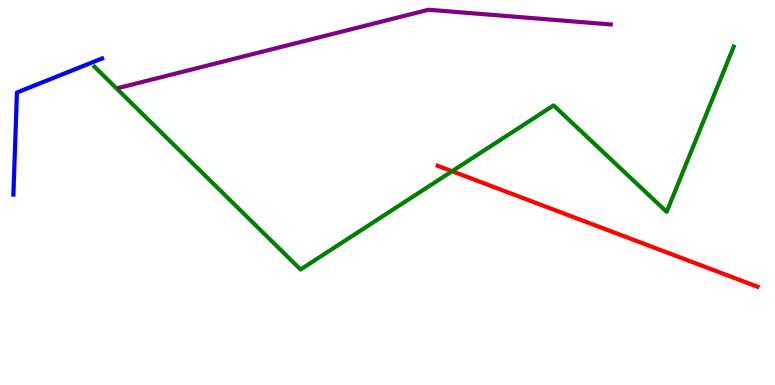[{'lines': ['blue', 'red'], 'intersections': []}, {'lines': ['green', 'red'], 'intersections': [{'x': 5.83, 'y': 5.55}]}, {'lines': ['purple', 'red'], 'intersections': []}, {'lines': ['blue', 'green'], 'intersections': []}, {'lines': ['blue', 'purple'], 'intersections': []}, {'lines': ['green', 'purple'], 'intersections': []}]